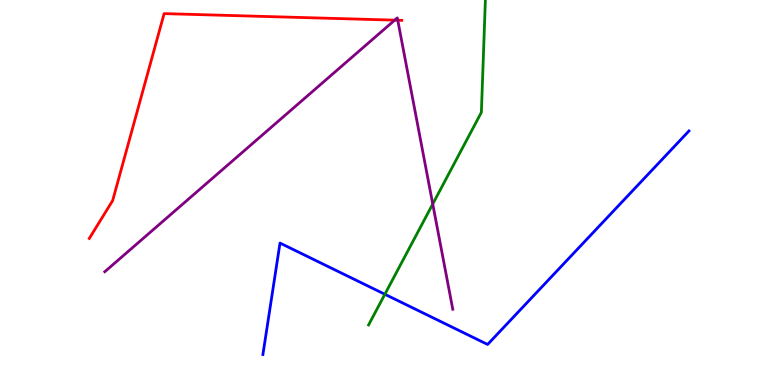[{'lines': ['blue', 'red'], 'intersections': []}, {'lines': ['green', 'red'], 'intersections': []}, {'lines': ['purple', 'red'], 'intersections': [{'x': 5.09, 'y': 9.48}, {'x': 5.13, 'y': 9.47}]}, {'lines': ['blue', 'green'], 'intersections': [{'x': 4.97, 'y': 2.36}]}, {'lines': ['blue', 'purple'], 'intersections': []}, {'lines': ['green', 'purple'], 'intersections': [{'x': 5.58, 'y': 4.7}]}]